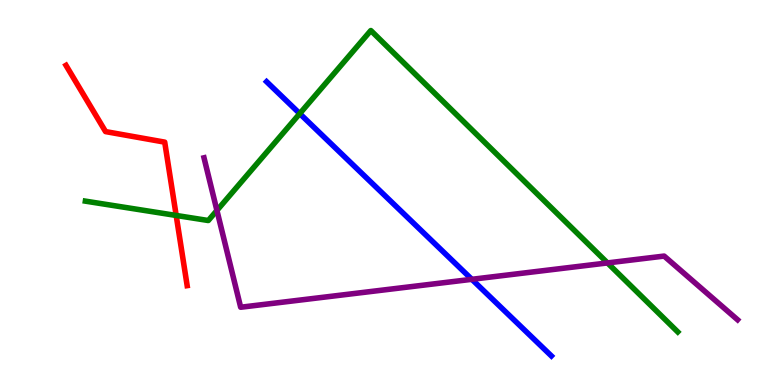[{'lines': ['blue', 'red'], 'intersections': []}, {'lines': ['green', 'red'], 'intersections': [{'x': 2.27, 'y': 4.4}]}, {'lines': ['purple', 'red'], 'intersections': []}, {'lines': ['blue', 'green'], 'intersections': [{'x': 3.87, 'y': 7.05}]}, {'lines': ['blue', 'purple'], 'intersections': [{'x': 6.09, 'y': 2.75}]}, {'lines': ['green', 'purple'], 'intersections': [{'x': 2.8, 'y': 4.53}, {'x': 7.84, 'y': 3.17}]}]